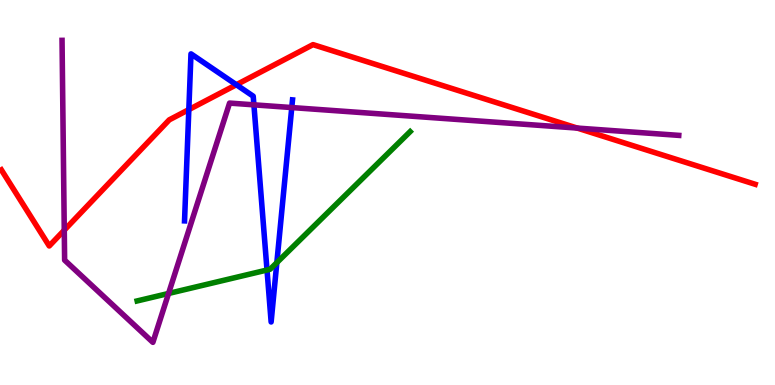[{'lines': ['blue', 'red'], 'intersections': [{'x': 2.44, 'y': 7.15}, {'x': 3.05, 'y': 7.8}]}, {'lines': ['green', 'red'], 'intersections': []}, {'lines': ['purple', 'red'], 'intersections': [{'x': 0.829, 'y': 4.02}, {'x': 7.45, 'y': 6.67}]}, {'lines': ['blue', 'green'], 'intersections': [{'x': 3.45, 'y': 2.99}, {'x': 3.57, 'y': 3.18}]}, {'lines': ['blue', 'purple'], 'intersections': [{'x': 3.28, 'y': 7.28}, {'x': 3.76, 'y': 7.21}]}, {'lines': ['green', 'purple'], 'intersections': [{'x': 2.17, 'y': 2.38}]}]